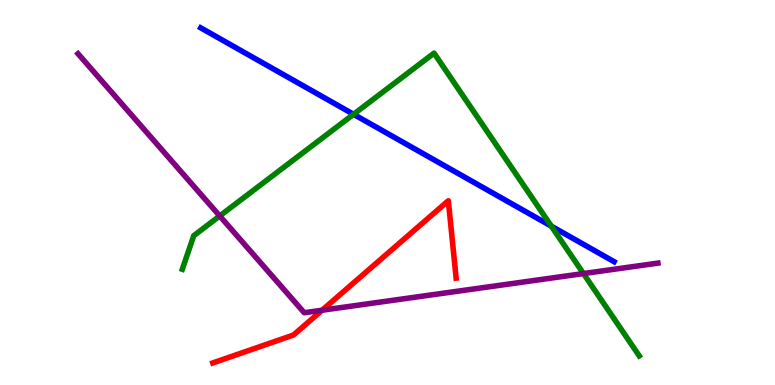[{'lines': ['blue', 'red'], 'intersections': []}, {'lines': ['green', 'red'], 'intersections': []}, {'lines': ['purple', 'red'], 'intersections': [{'x': 4.16, 'y': 1.94}]}, {'lines': ['blue', 'green'], 'intersections': [{'x': 4.56, 'y': 7.03}, {'x': 7.11, 'y': 4.13}]}, {'lines': ['blue', 'purple'], 'intersections': []}, {'lines': ['green', 'purple'], 'intersections': [{'x': 2.83, 'y': 4.39}, {'x': 7.53, 'y': 2.89}]}]